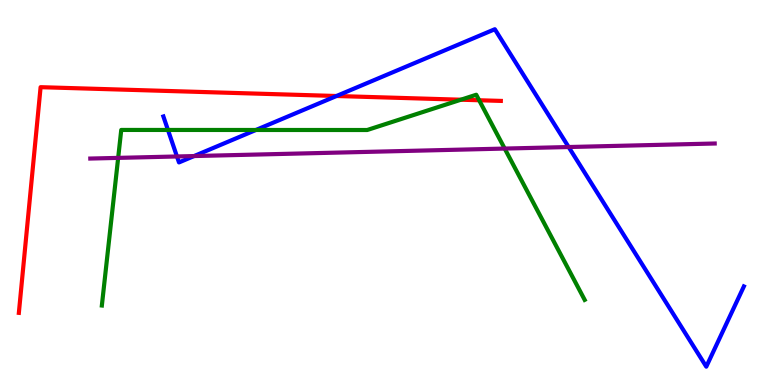[{'lines': ['blue', 'red'], 'intersections': [{'x': 4.34, 'y': 7.51}]}, {'lines': ['green', 'red'], 'intersections': [{'x': 5.95, 'y': 7.41}, {'x': 6.18, 'y': 7.4}]}, {'lines': ['purple', 'red'], 'intersections': []}, {'lines': ['blue', 'green'], 'intersections': [{'x': 2.17, 'y': 6.62}, {'x': 3.3, 'y': 6.62}]}, {'lines': ['blue', 'purple'], 'intersections': [{'x': 2.28, 'y': 5.94}, {'x': 2.5, 'y': 5.95}, {'x': 7.34, 'y': 6.18}]}, {'lines': ['green', 'purple'], 'intersections': [{'x': 1.52, 'y': 5.9}, {'x': 6.51, 'y': 6.14}]}]